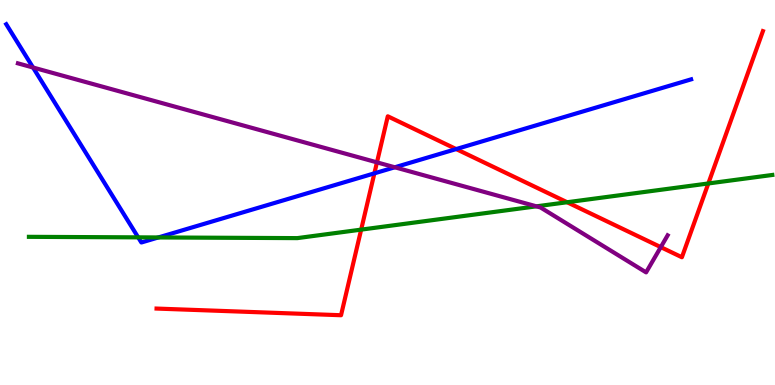[{'lines': ['blue', 'red'], 'intersections': [{'x': 4.83, 'y': 5.5}, {'x': 5.89, 'y': 6.13}]}, {'lines': ['green', 'red'], 'intersections': [{'x': 4.66, 'y': 4.04}, {'x': 7.32, 'y': 4.75}, {'x': 9.14, 'y': 5.23}]}, {'lines': ['purple', 'red'], 'intersections': [{'x': 4.86, 'y': 5.78}, {'x': 8.53, 'y': 3.58}]}, {'lines': ['blue', 'green'], 'intersections': [{'x': 1.78, 'y': 3.83}, {'x': 2.04, 'y': 3.83}]}, {'lines': ['blue', 'purple'], 'intersections': [{'x': 0.426, 'y': 8.25}, {'x': 5.09, 'y': 5.65}]}, {'lines': ['green', 'purple'], 'intersections': [{'x': 6.92, 'y': 4.64}]}]